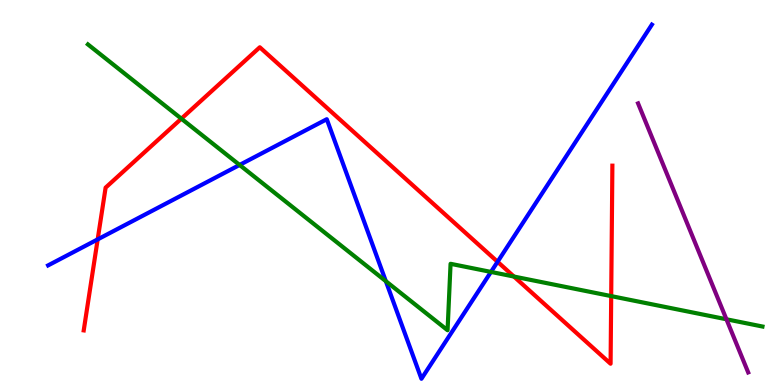[{'lines': ['blue', 'red'], 'intersections': [{'x': 1.26, 'y': 3.78}, {'x': 6.42, 'y': 3.2}]}, {'lines': ['green', 'red'], 'intersections': [{'x': 2.34, 'y': 6.92}, {'x': 6.63, 'y': 2.82}, {'x': 7.89, 'y': 2.31}]}, {'lines': ['purple', 'red'], 'intersections': []}, {'lines': ['blue', 'green'], 'intersections': [{'x': 3.09, 'y': 5.72}, {'x': 4.98, 'y': 2.7}, {'x': 6.34, 'y': 2.94}]}, {'lines': ['blue', 'purple'], 'intersections': []}, {'lines': ['green', 'purple'], 'intersections': [{'x': 9.37, 'y': 1.71}]}]